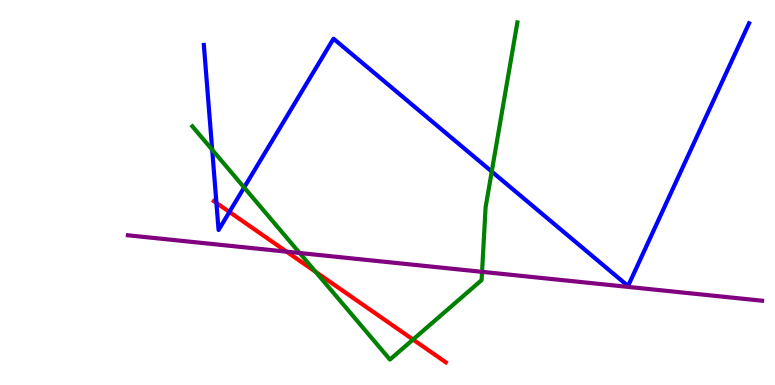[{'lines': ['blue', 'red'], 'intersections': [{'x': 2.79, 'y': 4.73}, {'x': 2.96, 'y': 4.49}]}, {'lines': ['green', 'red'], 'intersections': [{'x': 4.07, 'y': 2.94}, {'x': 5.33, 'y': 1.18}]}, {'lines': ['purple', 'red'], 'intersections': [{'x': 3.7, 'y': 3.46}]}, {'lines': ['blue', 'green'], 'intersections': [{'x': 2.74, 'y': 6.11}, {'x': 3.15, 'y': 5.13}, {'x': 6.35, 'y': 5.54}]}, {'lines': ['blue', 'purple'], 'intersections': []}, {'lines': ['green', 'purple'], 'intersections': [{'x': 3.87, 'y': 3.43}, {'x': 6.22, 'y': 2.94}]}]